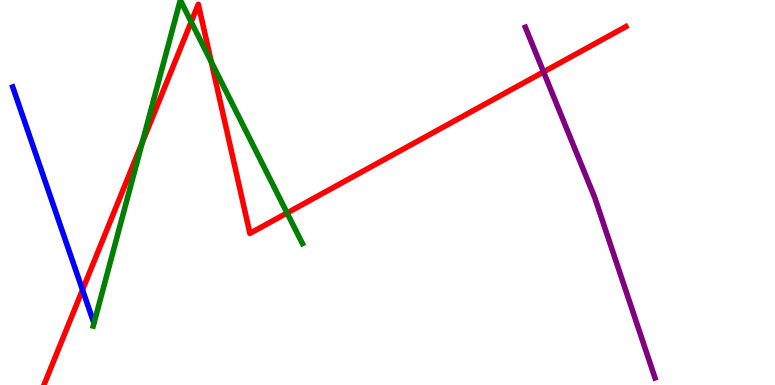[{'lines': ['blue', 'red'], 'intersections': [{'x': 1.06, 'y': 2.47}]}, {'lines': ['green', 'red'], 'intersections': [{'x': 1.84, 'y': 6.3}, {'x': 2.47, 'y': 9.43}, {'x': 2.73, 'y': 8.39}, {'x': 3.7, 'y': 4.47}]}, {'lines': ['purple', 'red'], 'intersections': [{'x': 7.01, 'y': 8.13}]}, {'lines': ['blue', 'green'], 'intersections': []}, {'lines': ['blue', 'purple'], 'intersections': []}, {'lines': ['green', 'purple'], 'intersections': []}]